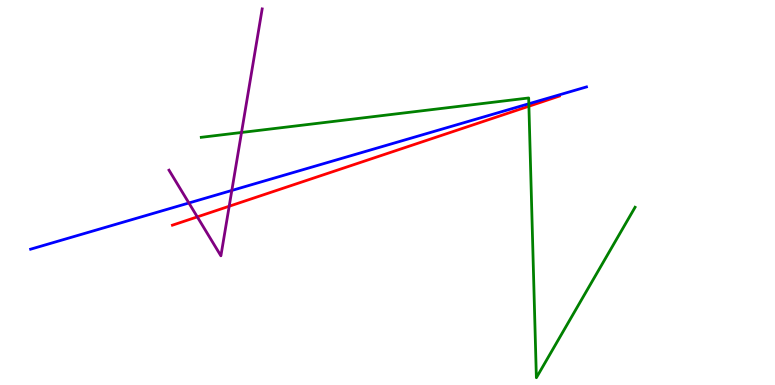[{'lines': ['blue', 'red'], 'intersections': []}, {'lines': ['green', 'red'], 'intersections': [{'x': 6.82, 'y': 7.24}]}, {'lines': ['purple', 'red'], 'intersections': [{'x': 2.55, 'y': 4.37}, {'x': 2.96, 'y': 4.64}]}, {'lines': ['blue', 'green'], 'intersections': [{'x': 6.82, 'y': 7.31}]}, {'lines': ['blue', 'purple'], 'intersections': [{'x': 2.44, 'y': 4.73}, {'x': 2.99, 'y': 5.05}]}, {'lines': ['green', 'purple'], 'intersections': [{'x': 3.12, 'y': 6.56}]}]